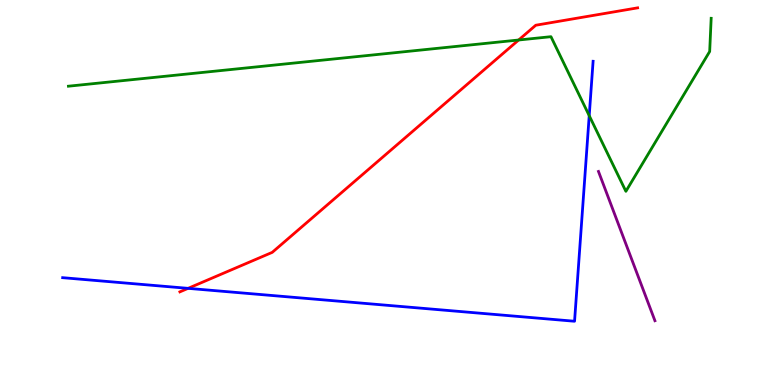[{'lines': ['blue', 'red'], 'intersections': [{'x': 2.43, 'y': 2.51}]}, {'lines': ['green', 'red'], 'intersections': [{'x': 6.69, 'y': 8.96}]}, {'lines': ['purple', 'red'], 'intersections': []}, {'lines': ['blue', 'green'], 'intersections': [{'x': 7.6, 'y': 7.0}]}, {'lines': ['blue', 'purple'], 'intersections': []}, {'lines': ['green', 'purple'], 'intersections': []}]